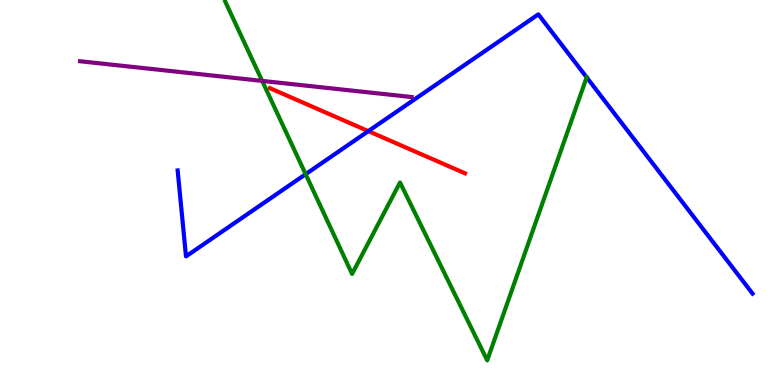[{'lines': ['blue', 'red'], 'intersections': [{'x': 4.75, 'y': 6.59}]}, {'lines': ['green', 'red'], 'intersections': []}, {'lines': ['purple', 'red'], 'intersections': []}, {'lines': ['blue', 'green'], 'intersections': [{'x': 3.94, 'y': 5.48}, {'x': 7.57, 'y': 7.99}]}, {'lines': ['blue', 'purple'], 'intersections': []}, {'lines': ['green', 'purple'], 'intersections': [{'x': 3.38, 'y': 7.9}]}]